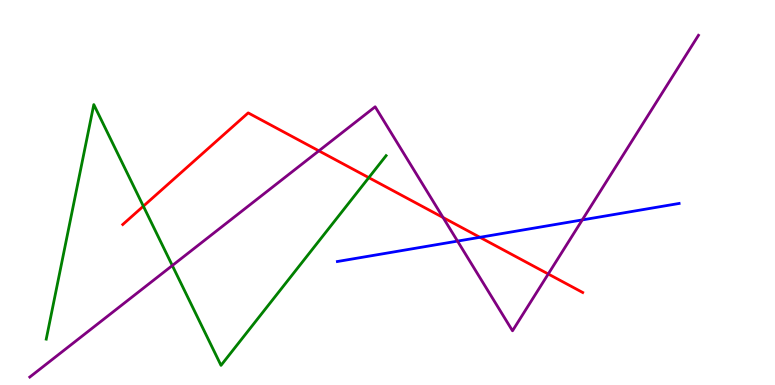[{'lines': ['blue', 'red'], 'intersections': [{'x': 6.19, 'y': 3.84}]}, {'lines': ['green', 'red'], 'intersections': [{'x': 1.85, 'y': 4.64}, {'x': 4.76, 'y': 5.39}]}, {'lines': ['purple', 'red'], 'intersections': [{'x': 4.11, 'y': 6.08}, {'x': 5.72, 'y': 4.35}, {'x': 7.07, 'y': 2.88}]}, {'lines': ['blue', 'green'], 'intersections': []}, {'lines': ['blue', 'purple'], 'intersections': [{'x': 5.9, 'y': 3.74}, {'x': 7.51, 'y': 4.29}]}, {'lines': ['green', 'purple'], 'intersections': [{'x': 2.22, 'y': 3.1}]}]